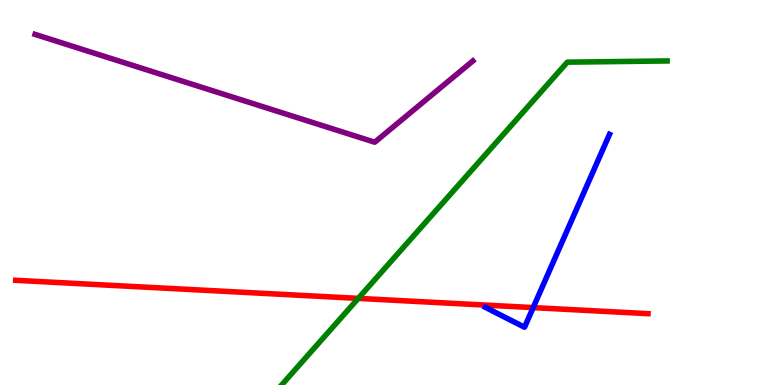[{'lines': ['blue', 'red'], 'intersections': [{'x': 6.88, 'y': 2.01}]}, {'lines': ['green', 'red'], 'intersections': [{'x': 4.62, 'y': 2.25}]}, {'lines': ['purple', 'red'], 'intersections': []}, {'lines': ['blue', 'green'], 'intersections': []}, {'lines': ['blue', 'purple'], 'intersections': []}, {'lines': ['green', 'purple'], 'intersections': []}]